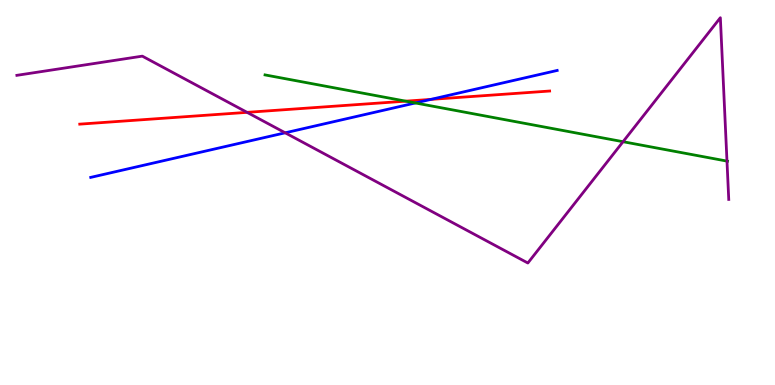[{'lines': ['blue', 'red'], 'intersections': [{'x': 5.56, 'y': 7.42}]}, {'lines': ['green', 'red'], 'intersections': [{'x': 5.24, 'y': 7.37}]}, {'lines': ['purple', 'red'], 'intersections': [{'x': 3.19, 'y': 7.08}]}, {'lines': ['blue', 'green'], 'intersections': [{'x': 5.36, 'y': 7.33}]}, {'lines': ['blue', 'purple'], 'intersections': [{'x': 3.68, 'y': 6.55}]}, {'lines': ['green', 'purple'], 'intersections': [{'x': 8.04, 'y': 6.32}, {'x': 9.38, 'y': 5.82}]}]